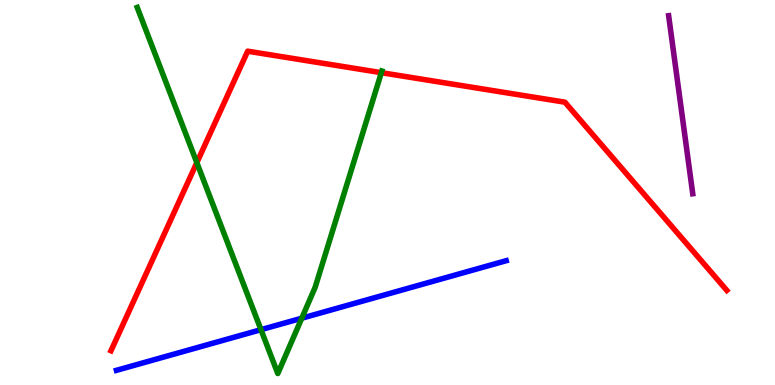[{'lines': ['blue', 'red'], 'intersections': []}, {'lines': ['green', 'red'], 'intersections': [{'x': 2.54, 'y': 5.78}, {'x': 4.92, 'y': 8.11}]}, {'lines': ['purple', 'red'], 'intersections': []}, {'lines': ['blue', 'green'], 'intersections': [{'x': 3.37, 'y': 1.44}, {'x': 3.89, 'y': 1.73}]}, {'lines': ['blue', 'purple'], 'intersections': []}, {'lines': ['green', 'purple'], 'intersections': []}]